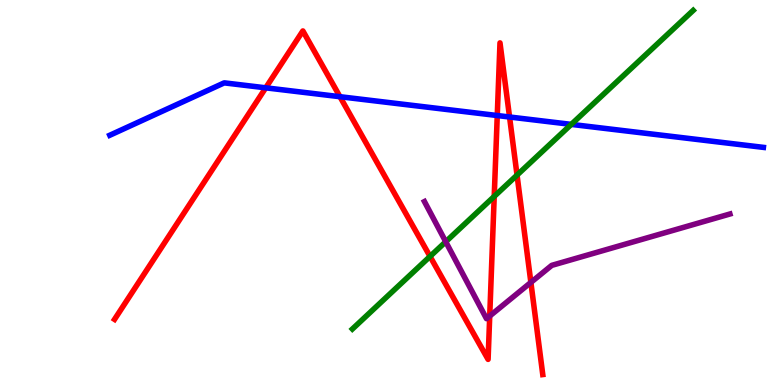[{'lines': ['blue', 'red'], 'intersections': [{'x': 3.43, 'y': 7.72}, {'x': 4.39, 'y': 7.49}, {'x': 6.42, 'y': 7.0}, {'x': 6.57, 'y': 6.96}]}, {'lines': ['green', 'red'], 'intersections': [{'x': 5.55, 'y': 3.34}, {'x': 6.38, 'y': 4.9}, {'x': 6.67, 'y': 5.45}]}, {'lines': ['purple', 'red'], 'intersections': [{'x': 6.32, 'y': 1.79}, {'x': 6.85, 'y': 2.66}]}, {'lines': ['blue', 'green'], 'intersections': [{'x': 7.37, 'y': 6.77}]}, {'lines': ['blue', 'purple'], 'intersections': []}, {'lines': ['green', 'purple'], 'intersections': [{'x': 5.75, 'y': 3.72}]}]